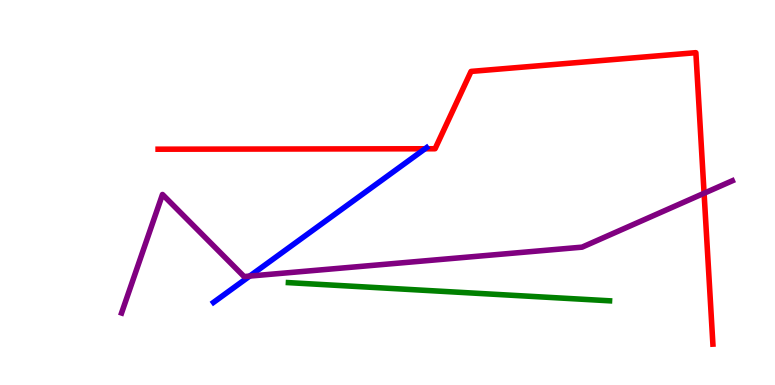[{'lines': ['blue', 'red'], 'intersections': [{'x': 5.48, 'y': 6.14}]}, {'lines': ['green', 'red'], 'intersections': []}, {'lines': ['purple', 'red'], 'intersections': [{'x': 9.08, 'y': 4.98}]}, {'lines': ['blue', 'green'], 'intersections': []}, {'lines': ['blue', 'purple'], 'intersections': [{'x': 3.22, 'y': 2.83}]}, {'lines': ['green', 'purple'], 'intersections': []}]